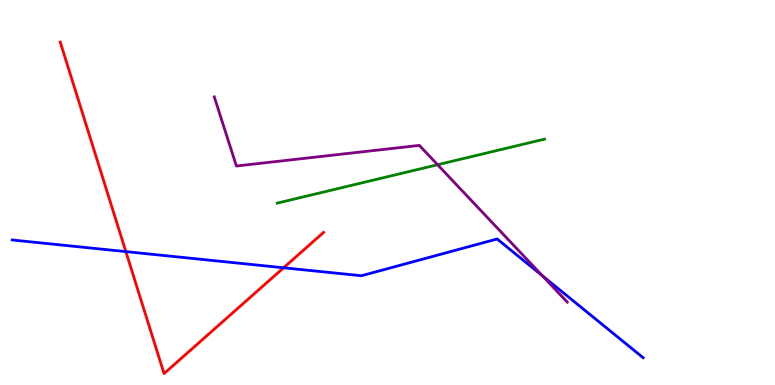[{'lines': ['blue', 'red'], 'intersections': [{'x': 1.62, 'y': 3.46}, {'x': 3.66, 'y': 3.04}]}, {'lines': ['green', 'red'], 'intersections': []}, {'lines': ['purple', 'red'], 'intersections': []}, {'lines': ['blue', 'green'], 'intersections': []}, {'lines': ['blue', 'purple'], 'intersections': [{'x': 7.0, 'y': 2.84}]}, {'lines': ['green', 'purple'], 'intersections': [{'x': 5.65, 'y': 5.72}]}]